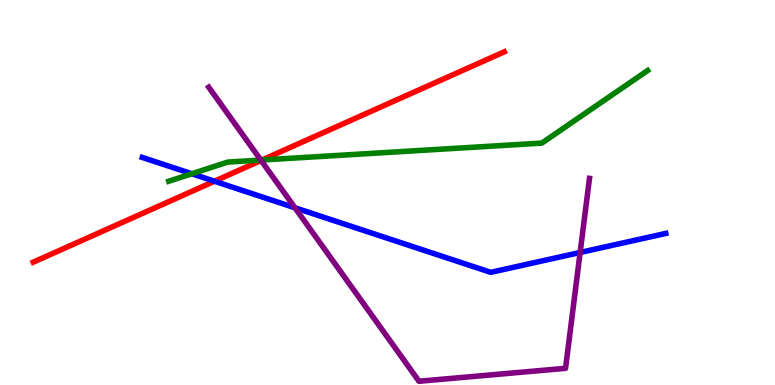[{'lines': ['blue', 'red'], 'intersections': [{'x': 2.77, 'y': 5.29}]}, {'lines': ['green', 'red'], 'intersections': [{'x': 3.38, 'y': 5.84}]}, {'lines': ['purple', 'red'], 'intersections': [{'x': 3.37, 'y': 5.83}]}, {'lines': ['blue', 'green'], 'intersections': [{'x': 2.48, 'y': 5.49}]}, {'lines': ['blue', 'purple'], 'intersections': [{'x': 3.81, 'y': 4.6}, {'x': 7.49, 'y': 3.44}]}, {'lines': ['green', 'purple'], 'intersections': [{'x': 3.37, 'y': 5.84}]}]